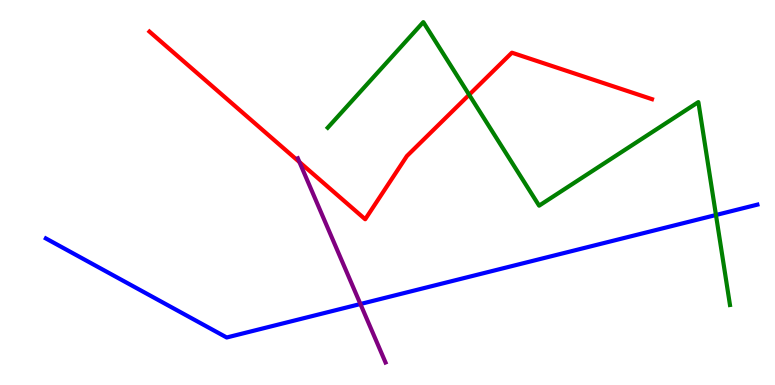[{'lines': ['blue', 'red'], 'intersections': []}, {'lines': ['green', 'red'], 'intersections': [{'x': 6.05, 'y': 7.54}]}, {'lines': ['purple', 'red'], 'intersections': [{'x': 3.86, 'y': 5.79}]}, {'lines': ['blue', 'green'], 'intersections': [{'x': 9.24, 'y': 4.42}]}, {'lines': ['blue', 'purple'], 'intersections': [{'x': 4.65, 'y': 2.1}]}, {'lines': ['green', 'purple'], 'intersections': []}]